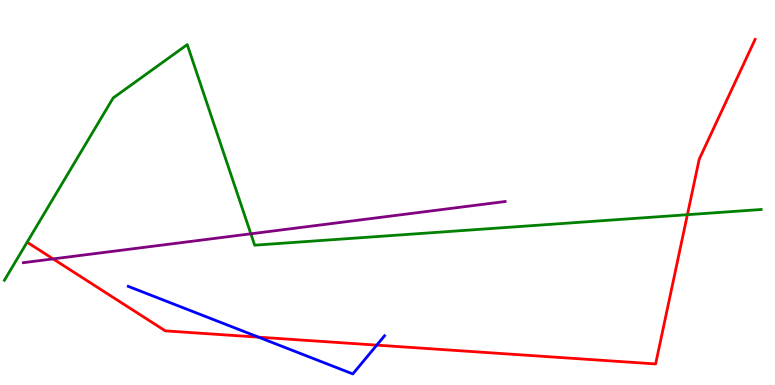[{'lines': ['blue', 'red'], 'intersections': [{'x': 3.34, 'y': 1.24}, {'x': 4.86, 'y': 1.04}]}, {'lines': ['green', 'red'], 'intersections': [{'x': 8.87, 'y': 4.42}]}, {'lines': ['purple', 'red'], 'intersections': [{'x': 0.686, 'y': 3.28}]}, {'lines': ['blue', 'green'], 'intersections': []}, {'lines': ['blue', 'purple'], 'intersections': []}, {'lines': ['green', 'purple'], 'intersections': [{'x': 3.24, 'y': 3.93}]}]